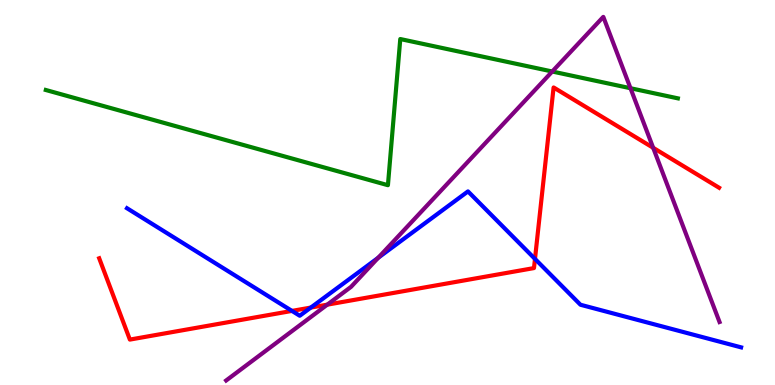[{'lines': ['blue', 'red'], 'intersections': [{'x': 3.77, 'y': 1.92}, {'x': 4.01, 'y': 2.01}, {'x': 6.9, 'y': 3.27}]}, {'lines': ['green', 'red'], 'intersections': []}, {'lines': ['purple', 'red'], 'intersections': [{'x': 4.22, 'y': 2.09}, {'x': 8.43, 'y': 6.16}]}, {'lines': ['blue', 'green'], 'intersections': []}, {'lines': ['blue', 'purple'], 'intersections': [{'x': 4.88, 'y': 3.31}]}, {'lines': ['green', 'purple'], 'intersections': [{'x': 7.13, 'y': 8.14}, {'x': 8.14, 'y': 7.71}]}]